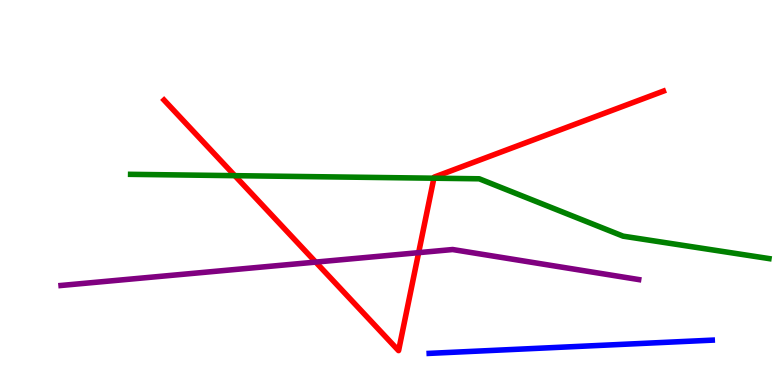[{'lines': ['blue', 'red'], 'intersections': []}, {'lines': ['green', 'red'], 'intersections': [{'x': 3.03, 'y': 5.44}, {'x': 5.6, 'y': 5.37}]}, {'lines': ['purple', 'red'], 'intersections': [{'x': 4.07, 'y': 3.19}, {'x': 5.4, 'y': 3.44}]}, {'lines': ['blue', 'green'], 'intersections': []}, {'lines': ['blue', 'purple'], 'intersections': []}, {'lines': ['green', 'purple'], 'intersections': []}]